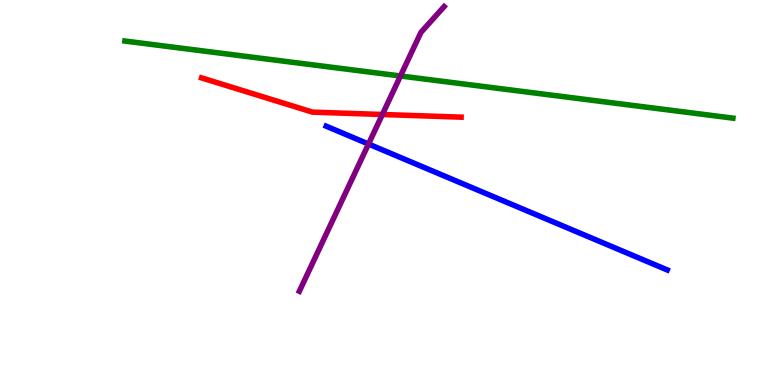[{'lines': ['blue', 'red'], 'intersections': []}, {'lines': ['green', 'red'], 'intersections': []}, {'lines': ['purple', 'red'], 'intersections': [{'x': 4.93, 'y': 7.03}]}, {'lines': ['blue', 'green'], 'intersections': []}, {'lines': ['blue', 'purple'], 'intersections': [{'x': 4.75, 'y': 6.26}]}, {'lines': ['green', 'purple'], 'intersections': [{'x': 5.17, 'y': 8.03}]}]